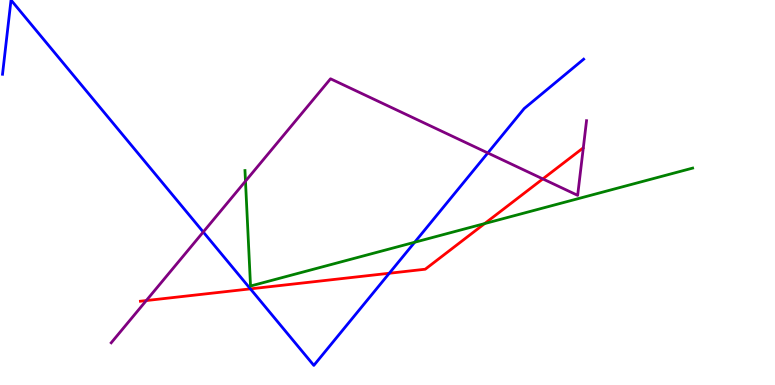[{'lines': ['blue', 'red'], 'intersections': [{'x': 3.23, 'y': 2.5}, {'x': 5.02, 'y': 2.9}]}, {'lines': ['green', 'red'], 'intersections': [{'x': 6.25, 'y': 4.19}]}, {'lines': ['purple', 'red'], 'intersections': [{'x': 1.89, 'y': 2.19}, {'x': 7.0, 'y': 5.35}]}, {'lines': ['blue', 'green'], 'intersections': [{'x': 5.35, 'y': 3.71}]}, {'lines': ['blue', 'purple'], 'intersections': [{'x': 2.62, 'y': 3.97}, {'x': 6.29, 'y': 6.03}]}, {'lines': ['green', 'purple'], 'intersections': [{'x': 3.17, 'y': 5.29}]}]